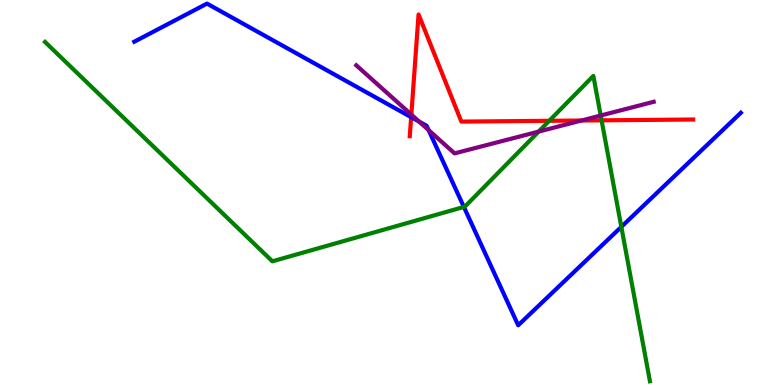[{'lines': ['blue', 'red'], 'intersections': [{'x': 5.31, 'y': 6.96}]}, {'lines': ['green', 'red'], 'intersections': [{'x': 7.09, 'y': 6.86}, {'x': 7.76, 'y': 6.87}]}, {'lines': ['purple', 'red'], 'intersections': [{'x': 5.31, 'y': 7.02}, {'x': 7.5, 'y': 6.87}]}, {'lines': ['blue', 'green'], 'intersections': [{'x': 5.99, 'y': 4.62}, {'x': 8.02, 'y': 4.11}]}, {'lines': ['blue', 'purple'], 'intersections': [{'x': 5.41, 'y': 6.84}, {'x': 5.53, 'y': 6.62}]}, {'lines': ['green', 'purple'], 'intersections': [{'x': 6.95, 'y': 6.58}, {'x': 7.75, 'y': 7.0}]}]